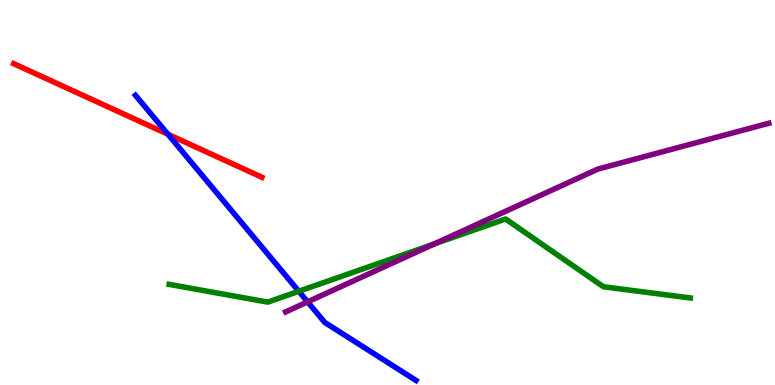[{'lines': ['blue', 'red'], 'intersections': [{'x': 2.17, 'y': 6.51}]}, {'lines': ['green', 'red'], 'intersections': []}, {'lines': ['purple', 'red'], 'intersections': []}, {'lines': ['blue', 'green'], 'intersections': [{'x': 3.86, 'y': 2.43}]}, {'lines': ['blue', 'purple'], 'intersections': [{'x': 3.97, 'y': 2.16}]}, {'lines': ['green', 'purple'], 'intersections': [{'x': 5.6, 'y': 3.66}]}]